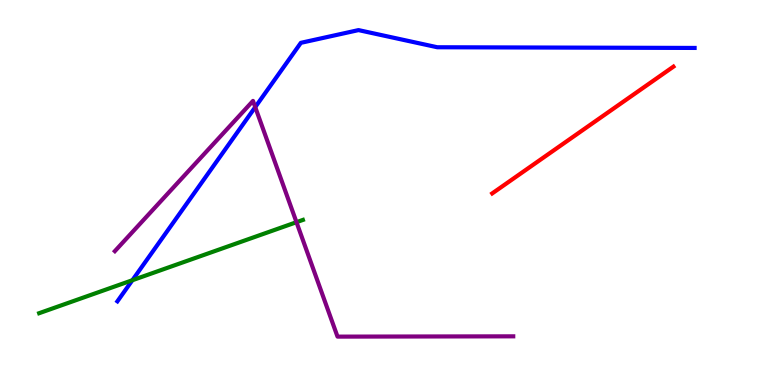[{'lines': ['blue', 'red'], 'intersections': []}, {'lines': ['green', 'red'], 'intersections': []}, {'lines': ['purple', 'red'], 'intersections': []}, {'lines': ['blue', 'green'], 'intersections': [{'x': 1.71, 'y': 2.72}]}, {'lines': ['blue', 'purple'], 'intersections': [{'x': 3.29, 'y': 7.22}]}, {'lines': ['green', 'purple'], 'intersections': [{'x': 3.83, 'y': 4.23}]}]